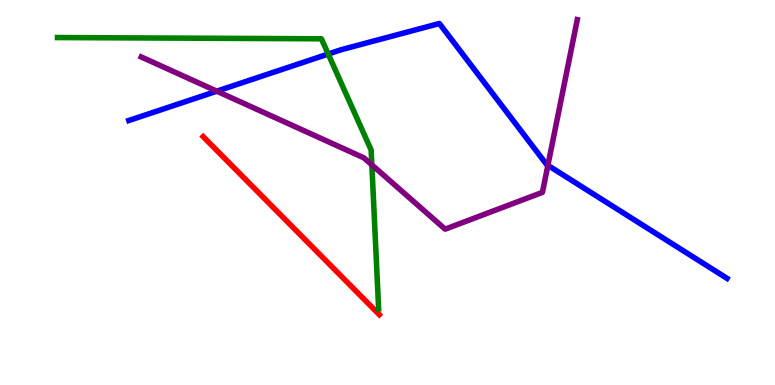[{'lines': ['blue', 'red'], 'intersections': []}, {'lines': ['green', 'red'], 'intersections': []}, {'lines': ['purple', 'red'], 'intersections': []}, {'lines': ['blue', 'green'], 'intersections': [{'x': 4.24, 'y': 8.6}]}, {'lines': ['blue', 'purple'], 'intersections': [{'x': 2.8, 'y': 7.63}, {'x': 7.07, 'y': 5.71}]}, {'lines': ['green', 'purple'], 'intersections': [{'x': 4.8, 'y': 5.72}]}]